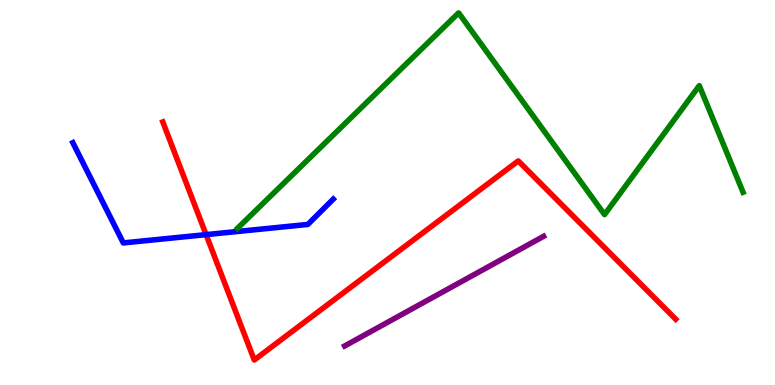[{'lines': ['blue', 'red'], 'intersections': [{'x': 2.66, 'y': 3.91}]}, {'lines': ['green', 'red'], 'intersections': []}, {'lines': ['purple', 'red'], 'intersections': []}, {'lines': ['blue', 'green'], 'intersections': []}, {'lines': ['blue', 'purple'], 'intersections': []}, {'lines': ['green', 'purple'], 'intersections': []}]